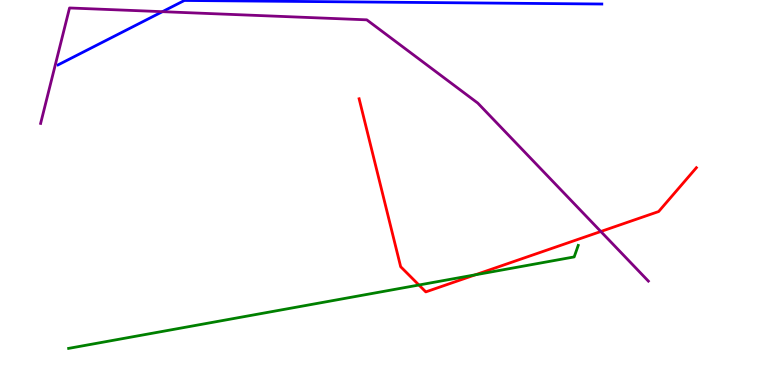[{'lines': ['blue', 'red'], 'intersections': []}, {'lines': ['green', 'red'], 'intersections': [{'x': 5.41, 'y': 2.6}, {'x': 6.13, 'y': 2.86}]}, {'lines': ['purple', 'red'], 'intersections': [{'x': 7.75, 'y': 3.99}]}, {'lines': ['blue', 'green'], 'intersections': []}, {'lines': ['blue', 'purple'], 'intersections': [{'x': 2.1, 'y': 9.7}]}, {'lines': ['green', 'purple'], 'intersections': []}]